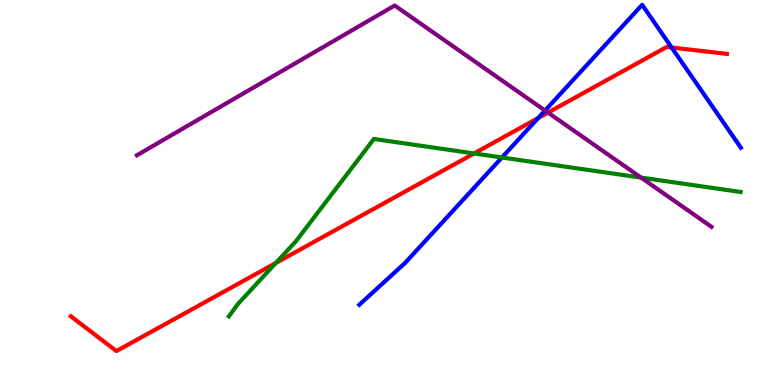[{'lines': ['blue', 'red'], 'intersections': [{'x': 6.94, 'y': 6.93}, {'x': 8.67, 'y': 8.77}]}, {'lines': ['green', 'red'], 'intersections': [{'x': 3.56, 'y': 3.17}, {'x': 6.12, 'y': 6.01}]}, {'lines': ['purple', 'red'], 'intersections': [{'x': 7.07, 'y': 7.08}]}, {'lines': ['blue', 'green'], 'intersections': [{'x': 6.48, 'y': 5.91}]}, {'lines': ['blue', 'purple'], 'intersections': [{'x': 7.03, 'y': 7.13}]}, {'lines': ['green', 'purple'], 'intersections': [{'x': 8.27, 'y': 5.39}]}]